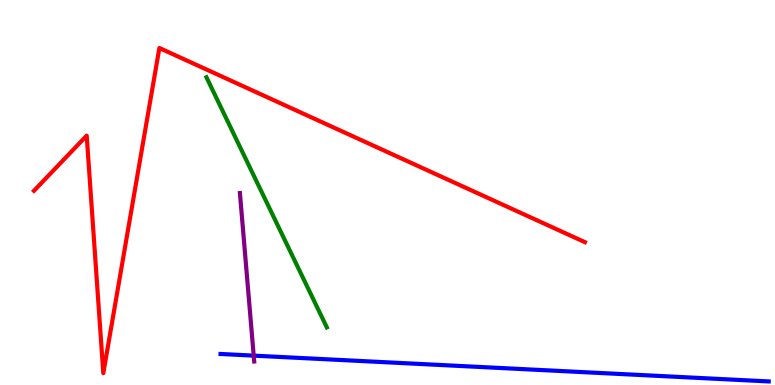[{'lines': ['blue', 'red'], 'intersections': []}, {'lines': ['green', 'red'], 'intersections': []}, {'lines': ['purple', 'red'], 'intersections': []}, {'lines': ['blue', 'green'], 'intersections': []}, {'lines': ['blue', 'purple'], 'intersections': [{'x': 3.27, 'y': 0.763}]}, {'lines': ['green', 'purple'], 'intersections': []}]